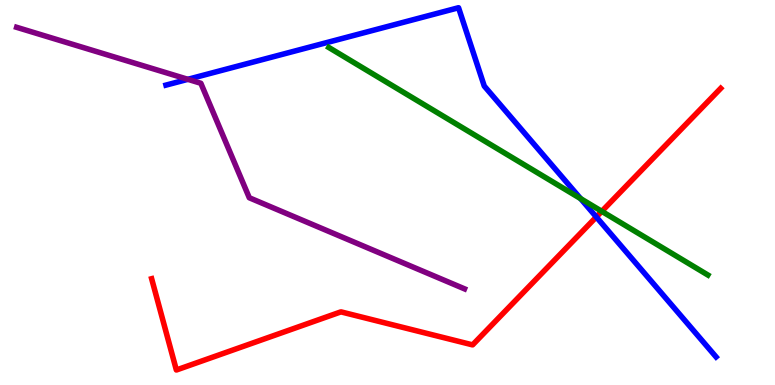[{'lines': ['blue', 'red'], 'intersections': [{'x': 7.69, 'y': 4.36}]}, {'lines': ['green', 'red'], 'intersections': [{'x': 7.76, 'y': 4.51}]}, {'lines': ['purple', 'red'], 'intersections': []}, {'lines': ['blue', 'green'], 'intersections': [{'x': 7.49, 'y': 4.84}]}, {'lines': ['blue', 'purple'], 'intersections': [{'x': 2.42, 'y': 7.94}]}, {'lines': ['green', 'purple'], 'intersections': []}]